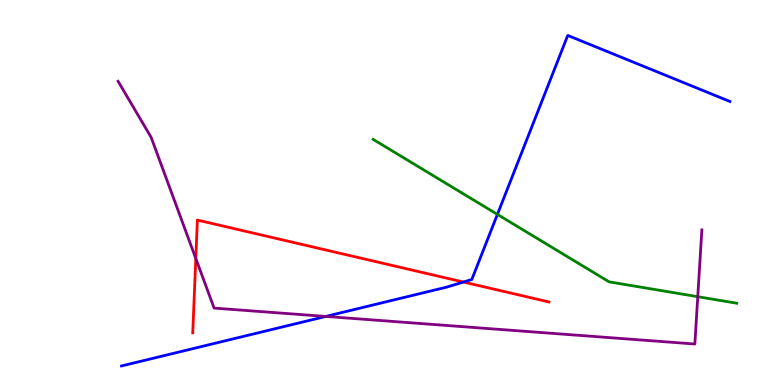[{'lines': ['blue', 'red'], 'intersections': [{'x': 5.98, 'y': 2.67}]}, {'lines': ['green', 'red'], 'intersections': []}, {'lines': ['purple', 'red'], 'intersections': [{'x': 2.53, 'y': 3.29}]}, {'lines': ['blue', 'green'], 'intersections': [{'x': 6.42, 'y': 4.43}]}, {'lines': ['blue', 'purple'], 'intersections': [{'x': 4.2, 'y': 1.78}]}, {'lines': ['green', 'purple'], 'intersections': [{'x': 9.0, 'y': 2.29}]}]